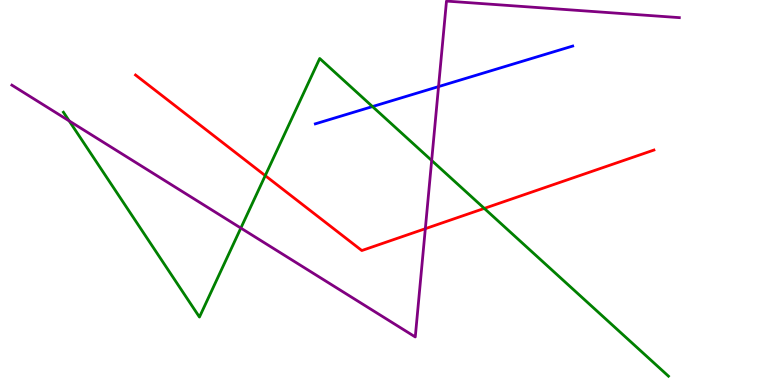[{'lines': ['blue', 'red'], 'intersections': []}, {'lines': ['green', 'red'], 'intersections': [{'x': 3.42, 'y': 5.44}, {'x': 6.25, 'y': 4.59}]}, {'lines': ['purple', 'red'], 'intersections': [{'x': 5.49, 'y': 4.06}]}, {'lines': ['blue', 'green'], 'intersections': [{'x': 4.81, 'y': 7.23}]}, {'lines': ['blue', 'purple'], 'intersections': [{'x': 5.66, 'y': 7.75}]}, {'lines': ['green', 'purple'], 'intersections': [{'x': 0.893, 'y': 6.86}, {'x': 3.11, 'y': 4.08}, {'x': 5.57, 'y': 5.83}]}]